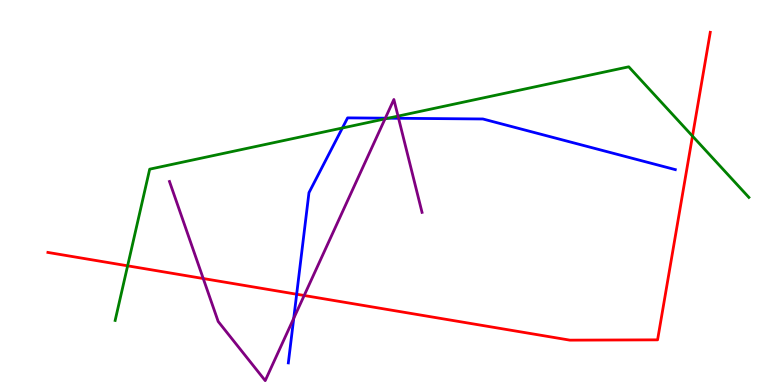[{'lines': ['blue', 'red'], 'intersections': [{'x': 3.83, 'y': 2.36}]}, {'lines': ['green', 'red'], 'intersections': [{'x': 1.65, 'y': 3.1}, {'x': 8.94, 'y': 6.47}]}, {'lines': ['purple', 'red'], 'intersections': [{'x': 2.62, 'y': 2.77}, {'x': 3.92, 'y': 2.32}]}, {'lines': ['blue', 'green'], 'intersections': [{'x': 4.42, 'y': 6.68}, {'x': 5.01, 'y': 6.93}]}, {'lines': ['blue', 'purple'], 'intersections': [{'x': 3.79, 'y': 1.73}, {'x': 4.97, 'y': 6.93}, {'x': 5.14, 'y': 6.93}]}, {'lines': ['green', 'purple'], 'intersections': [{'x': 4.97, 'y': 6.91}, {'x': 5.14, 'y': 6.98}]}]